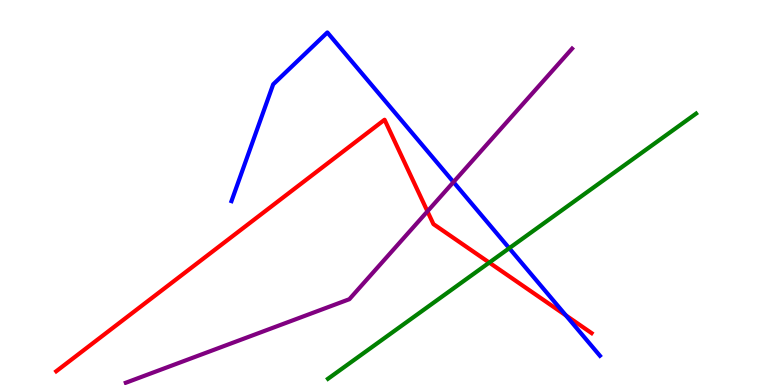[{'lines': ['blue', 'red'], 'intersections': [{'x': 7.3, 'y': 1.81}]}, {'lines': ['green', 'red'], 'intersections': [{'x': 6.31, 'y': 3.18}]}, {'lines': ['purple', 'red'], 'intersections': [{'x': 5.52, 'y': 4.51}]}, {'lines': ['blue', 'green'], 'intersections': [{'x': 6.57, 'y': 3.55}]}, {'lines': ['blue', 'purple'], 'intersections': [{'x': 5.85, 'y': 5.27}]}, {'lines': ['green', 'purple'], 'intersections': []}]